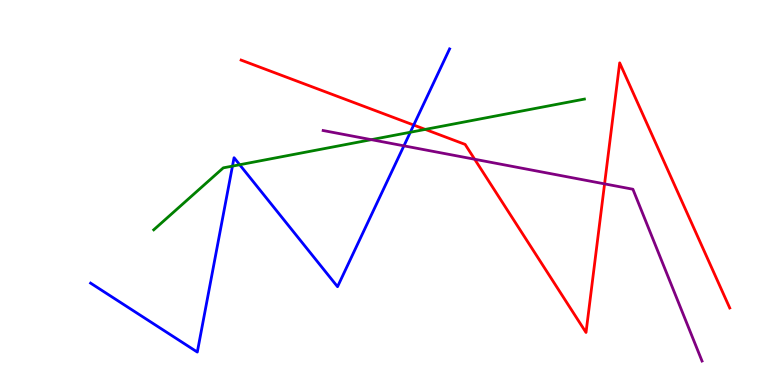[{'lines': ['blue', 'red'], 'intersections': [{'x': 5.34, 'y': 6.75}]}, {'lines': ['green', 'red'], 'intersections': [{'x': 5.49, 'y': 6.64}]}, {'lines': ['purple', 'red'], 'intersections': [{'x': 6.12, 'y': 5.86}, {'x': 7.8, 'y': 5.22}]}, {'lines': ['blue', 'green'], 'intersections': [{'x': 3.0, 'y': 5.69}, {'x': 3.09, 'y': 5.72}, {'x': 5.29, 'y': 6.57}]}, {'lines': ['blue', 'purple'], 'intersections': [{'x': 5.21, 'y': 6.21}]}, {'lines': ['green', 'purple'], 'intersections': [{'x': 4.79, 'y': 6.37}]}]